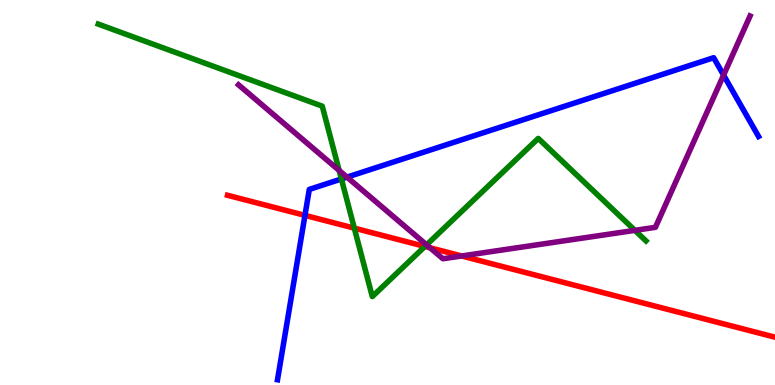[{'lines': ['blue', 'red'], 'intersections': [{'x': 3.94, 'y': 4.41}]}, {'lines': ['green', 'red'], 'intersections': [{'x': 4.57, 'y': 4.07}, {'x': 5.48, 'y': 3.6}]}, {'lines': ['purple', 'red'], 'intersections': [{'x': 5.55, 'y': 3.56}, {'x': 5.96, 'y': 3.35}]}, {'lines': ['blue', 'green'], 'intersections': [{'x': 4.4, 'y': 5.35}]}, {'lines': ['blue', 'purple'], 'intersections': [{'x': 4.48, 'y': 5.4}, {'x': 9.34, 'y': 8.05}]}, {'lines': ['green', 'purple'], 'intersections': [{'x': 4.38, 'y': 5.57}, {'x': 5.5, 'y': 3.64}, {'x': 8.19, 'y': 4.02}]}]